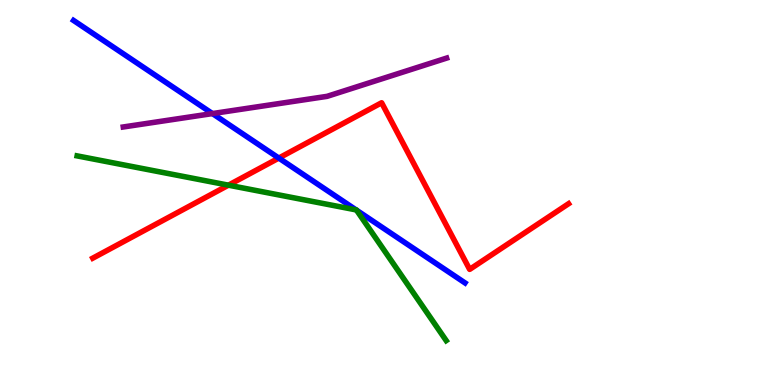[{'lines': ['blue', 'red'], 'intersections': [{'x': 3.6, 'y': 5.89}]}, {'lines': ['green', 'red'], 'intersections': [{'x': 2.95, 'y': 5.19}]}, {'lines': ['purple', 'red'], 'intersections': []}, {'lines': ['blue', 'green'], 'intersections': [{'x': 4.59, 'y': 4.55}, {'x': 4.6, 'y': 4.54}]}, {'lines': ['blue', 'purple'], 'intersections': [{'x': 2.74, 'y': 7.05}]}, {'lines': ['green', 'purple'], 'intersections': []}]